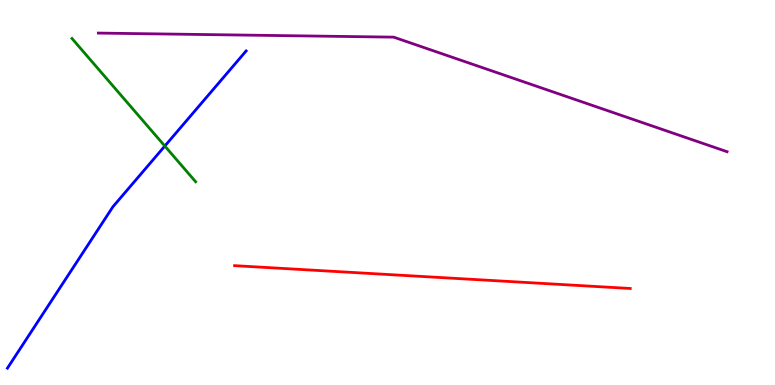[{'lines': ['blue', 'red'], 'intersections': []}, {'lines': ['green', 'red'], 'intersections': []}, {'lines': ['purple', 'red'], 'intersections': []}, {'lines': ['blue', 'green'], 'intersections': [{'x': 2.13, 'y': 6.21}]}, {'lines': ['blue', 'purple'], 'intersections': []}, {'lines': ['green', 'purple'], 'intersections': []}]